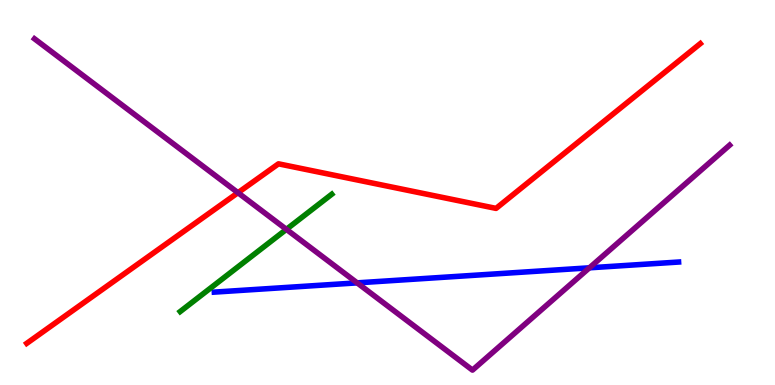[{'lines': ['blue', 'red'], 'intersections': []}, {'lines': ['green', 'red'], 'intersections': []}, {'lines': ['purple', 'red'], 'intersections': [{'x': 3.07, 'y': 4.99}]}, {'lines': ['blue', 'green'], 'intersections': []}, {'lines': ['blue', 'purple'], 'intersections': [{'x': 4.61, 'y': 2.65}, {'x': 7.61, 'y': 3.04}]}, {'lines': ['green', 'purple'], 'intersections': [{'x': 3.7, 'y': 4.04}]}]